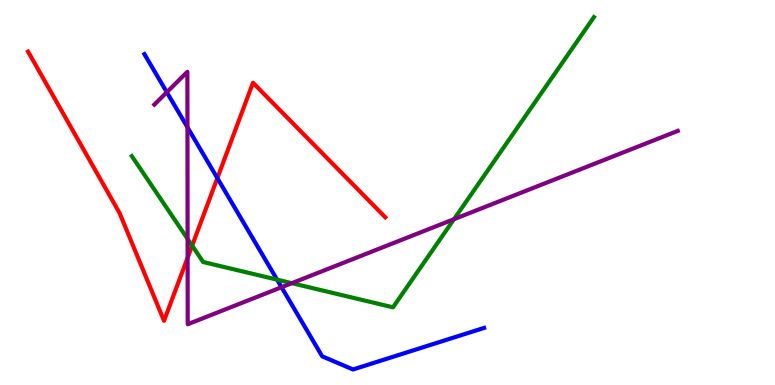[{'lines': ['blue', 'red'], 'intersections': [{'x': 2.8, 'y': 5.37}]}, {'lines': ['green', 'red'], 'intersections': [{'x': 2.48, 'y': 3.62}]}, {'lines': ['purple', 'red'], 'intersections': [{'x': 2.42, 'y': 3.31}]}, {'lines': ['blue', 'green'], 'intersections': [{'x': 3.58, 'y': 2.74}]}, {'lines': ['blue', 'purple'], 'intersections': [{'x': 2.15, 'y': 7.6}, {'x': 2.42, 'y': 6.69}, {'x': 3.63, 'y': 2.54}]}, {'lines': ['green', 'purple'], 'intersections': [{'x': 2.42, 'y': 3.79}, {'x': 3.77, 'y': 2.64}, {'x': 5.86, 'y': 4.31}]}]